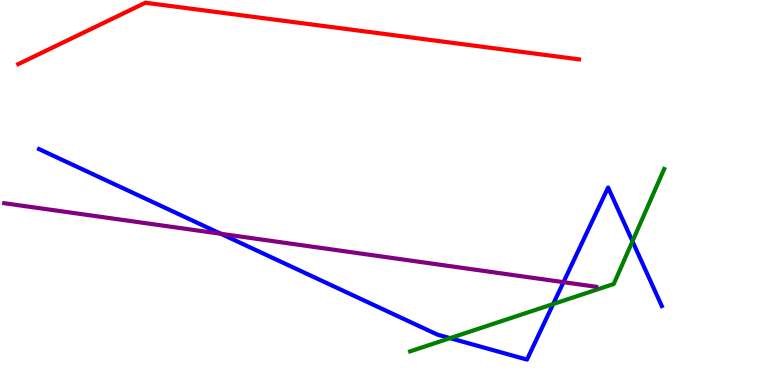[{'lines': ['blue', 'red'], 'intersections': []}, {'lines': ['green', 'red'], 'intersections': []}, {'lines': ['purple', 'red'], 'intersections': []}, {'lines': ['blue', 'green'], 'intersections': [{'x': 5.81, 'y': 1.22}, {'x': 7.14, 'y': 2.1}, {'x': 8.16, 'y': 3.73}]}, {'lines': ['blue', 'purple'], 'intersections': [{'x': 2.85, 'y': 3.93}, {'x': 7.27, 'y': 2.67}]}, {'lines': ['green', 'purple'], 'intersections': []}]